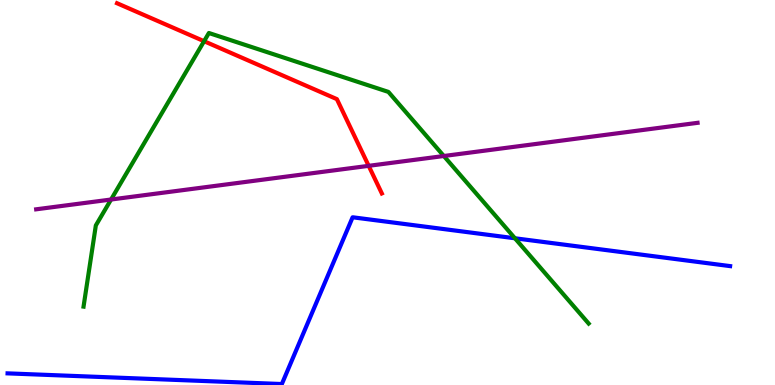[{'lines': ['blue', 'red'], 'intersections': []}, {'lines': ['green', 'red'], 'intersections': [{'x': 2.63, 'y': 8.93}]}, {'lines': ['purple', 'red'], 'intersections': [{'x': 4.76, 'y': 5.69}]}, {'lines': ['blue', 'green'], 'intersections': [{'x': 6.64, 'y': 3.81}]}, {'lines': ['blue', 'purple'], 'intersections': []}, {'lines': ['green', 'purple'], 'intersections': [{'x': 1.43, 'y': 4.82}, {'x': 5.73, 'y': 5.95}]}]